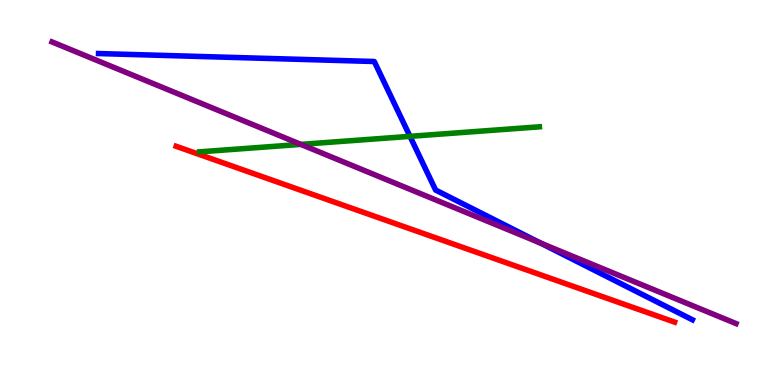[{'lines': ['blue', 'red'], 'intersections': []}, {'lines': ['green', 'red'], 'intersections': []}, {'lines': ['purple', 'red'], 'intersections': []}, {'lines': ['blue', 'green'], 'intersections': [{'x': 5.29, 'y': 6.46}]}, {'lines': ['blue', 'purple'], 'intersections': [{'x': 6.98, 'y': 3.69}]}, {'lines': ['green', 'purple'], 'intersections': [{'x': 3.88, 'y': 6.25}]}]